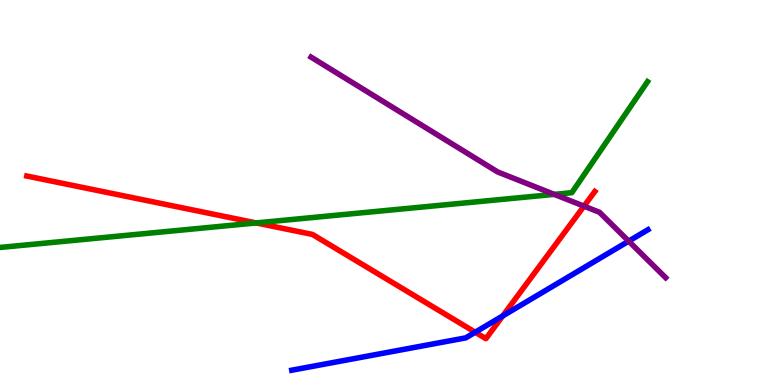[{'lines': ['blue', 'red'], 'intersections': [{'x': 6.13, 'y': 1.37}, {'x': 6.49, 'y': 1.79}]}, {'lines': ['green', 'red'], 'intersections': [{'x': 3.31, 'y': 4.21}]}, {'lines': ['purple', 'red'], 'intersections': [{'x': 7.54, 'y': 4.65}]}, {'lines': ['blue', 'green'], 'intersections': []}, {'lines': ['blue', 'purple'], 'intersections': [{'x': 8.11, 'y': 3.74}]}, {'lines': ['green', 'purple'], 'intersections': [{'x': 7.15, 'y': 4.95}]}]